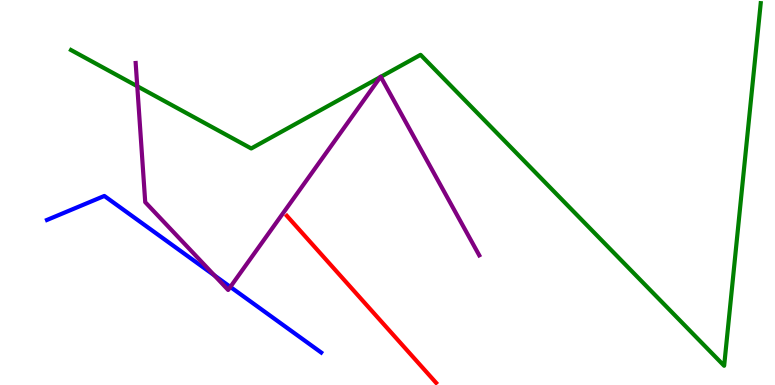[{'lines': ['blue', 'red'], 'intersections': []}, {'lines': ['green', 'red'], 'intersections': []}, {'lines': ['purple', 'red'], 'intersections': []}, {'lines': ['blue', 'green'], 'intersections': []}, {'lines': ['blue', 'purple'], 'intersections': [{'x': 2.77, 'y': 2.85}, {'x': 2.97, 'y': 2.55}]}, {'lines': ['green', 'purple'], 'intersections': [{'x': 1.77, 'y': 7.76}, {'x': 4.91, 'y': 8.0}, {'x': 4.91, 'y': 8.0}]}]